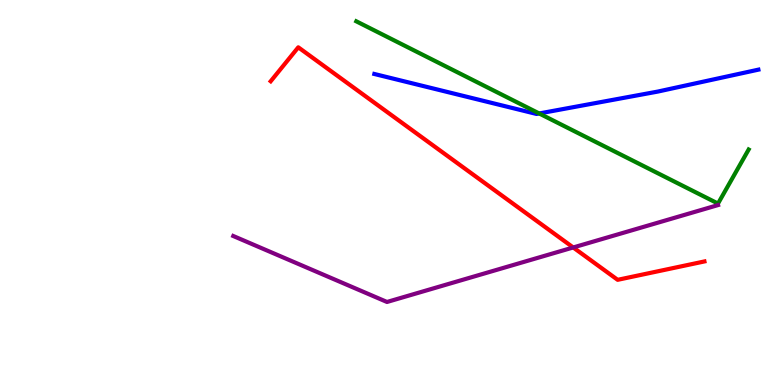[{'lines': ['blue', 'red'], 'intersections': []}, {'lines': ['green', 'red'], 'intersections': []}, {'lines': ['purple', 'red'], 'intersections': [{'x': 7.4, 'y': 3.57}]}, {'lines': ['blue', 'green'], 'intersections': [{'x': 6.96, 'y': 7.05}]}, {'lines': ['blue', 'purple'], 'intersections': []}, {'lines': ['green', 'purple'], 'intersections': []}]